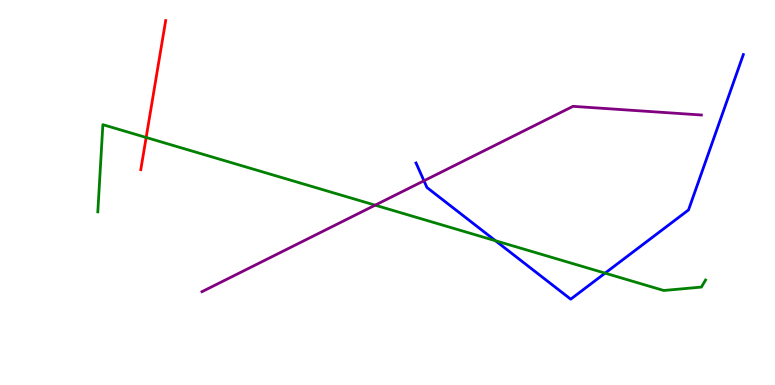[{'lines': ['blue', 'red'], 'intersections': []}, {'lines': ['green', 'red'], 'intersections': [{'x': 1.89, 'y': 6.43}]}, {'lines': ['purple', 'red'], 'intersections': []}, {'lines': ['blue', 'green'], 'intersections': [{'x': 6.39, 'y': 3.75}, {'x': 7.81, 'y': 2.91}]}, {'lines': ['blue', 'purple'], 'intersections': [{'x': 5.47, 'y': 5.3}]}, {'lines': ['green', 'purple'], 'intersections': [{'x': 4.84, 'y': 4.67}]}]